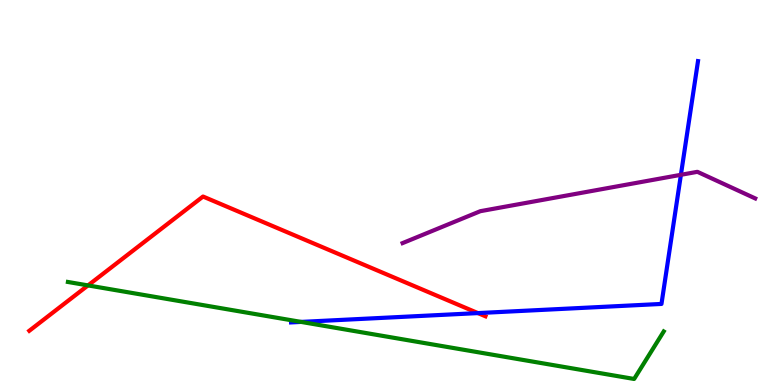[{'lines': ['blue', 'red'], 'intersections': [{'x': 6.17, 'y': 1.87}]}, {'lines': ['green', 'red'], 'intersections': [{'x': 1.14, 'y': 2.59}]}, {'lines': ['purple', 'red'], 'intersections': []}, {'lines': ['blue', 'green'], 'intersections': [{'x': 3.89, 'y': 1.64}]}, {'lines': ['blue', 'purple'], 'intersections': [{'x': 8.79, 'y': 5.46}]}, {'lines': ['green', 'purple'], 'intersections': []}]